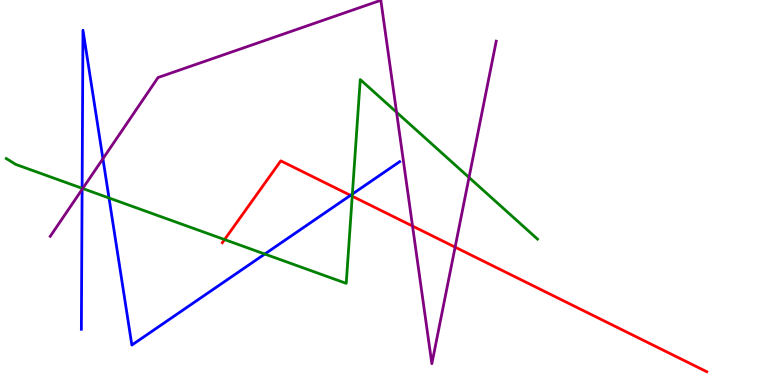[{'lines': ['blue', 'red'], 'intersections': [{'x': 4.52, 'y': 4.93}]}, {'lines': ['green', 'red'], 'intersections': [{'x': 2.9, 'y': 3.78}, {'x': 4.54, 'y': 4.9}]}, {'lines': ['purple', 'red'], 'intersections': [{'x': 5.32, 'y': 4.13}, {'x': 5.87, 'y': 3.58}]}, {'lines': ['blue', 'green'], 'intersections': [{'x': 1.06, 'y': 5.11}, {'x': 1.41, 'y': 4.86}, {'x': 3.42, 'y': 3.4}, {'x': 4.55, 'y': 4.96}]}, {'lines': ['blue', 'purple'], 'intersections': [{'x': 1.06, 'y': 5.08}, {'x': 1.33, 'y': 5.88}]}, {'lines': ['green', 'purple'], 'intersections': [{'x': 1.07, 'y': 5.1}, {'x': 5.12, 'y': 7.08}, {'x': 6.05, 'y': 5.39}]}]